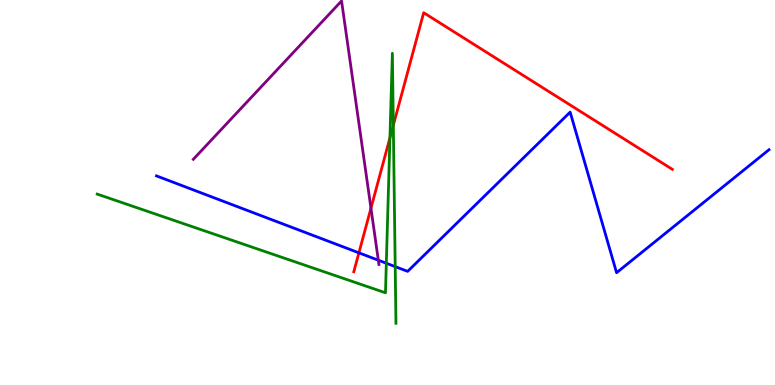[{'lines': ['blue', 'red'], 'intersections': [{'x': 4.63, 'y': 3.43}]}, {'lines': ['green', 'red'], 'intersections': [{'x': 5.03, 'y': 6.42}, {'x': 5.08, 'y': 6.75}]}, {'lines': ['purple', 'red'], 'intersections': [{'x': 4.79, 'y': 4.59}]}, {'lines': ['blue', 'green'], 'intersections': [{'x': 4.98, 'y': 3.16}, {'x': 5.1, 'y': 3.07}]}, {'lines': ['blue', 'purple'], 'intersections': [{'x': 4.88, 'y': 3.24}]}, {'lines': ['green', 'purple'], 'intersections': []}]